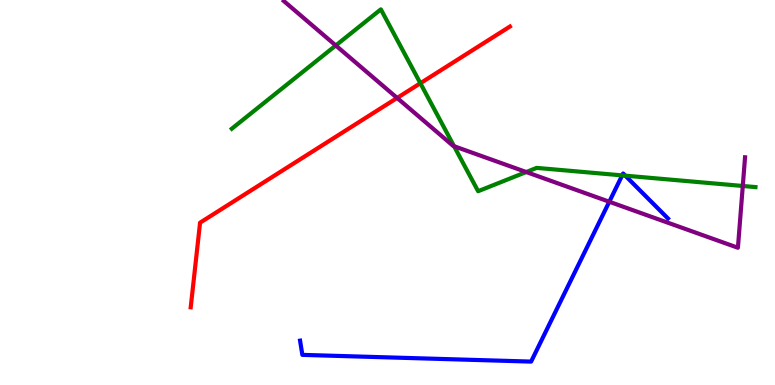[{'lines': ['blue', 'red'], 'intersections': []}, {'lines': ['green', 'red'], 'intersections': [{'x': 5.42, 'y': 7.84}]}, {'lines': ['purple', 'red'], 'intersections': [{'x': 5.12, 'y': 7.46}]}, {'lines': ['blue', 'green'], 'intersections': [{'x': 8.03, 'y': 5.44}, {'x': 8.07, 'y': 5.44}]}, {'lines': ['blue', 'purple'], 'intersections': [{'x': 7.86, 'y': 4.76}]}, {'lines': ['green', 'purple'], 'intersections': [{'x': 4.33, 'y': 8.82}, {'x': 5.86, 'y': 6.2}, {'x': 6.79, 'y': 5.53}, {'x': 9.58, 'y': 5.17}]}]